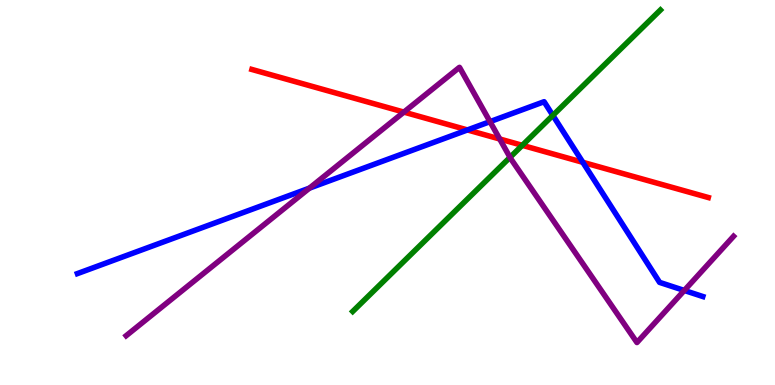[{'lines': ['blue', 'red'], 'intersections': [{'x': 6.03, 'y': 6.62}, {'x': 7.52, 'y': 5.78}]}, {'lines': ['green', 'red'], 'intersections': [{'x': 6.74, 'y': 6.23}]}, {'lines': ['purple', 'red'], 'intersections': [{'x': 5.21, 'y': 7.09}, {'x': 6.45, 'y': 6.39}]}, {'lines': ['blue', 'green'], 'intersections': [{'x': 7.13, 'y': 7.0}]}, {'lines': ['blue', 'purple'], 'intersections': [{'x': 3.99, 'y': 5.11}, {'x': 6.32, 'y': 6.84}, {'x': 8.83, 'y': 2.46}]}, {'lines': ['green', 'purple'], 'intersections': [{'x': 6.58, 'y': 5.91}]}]